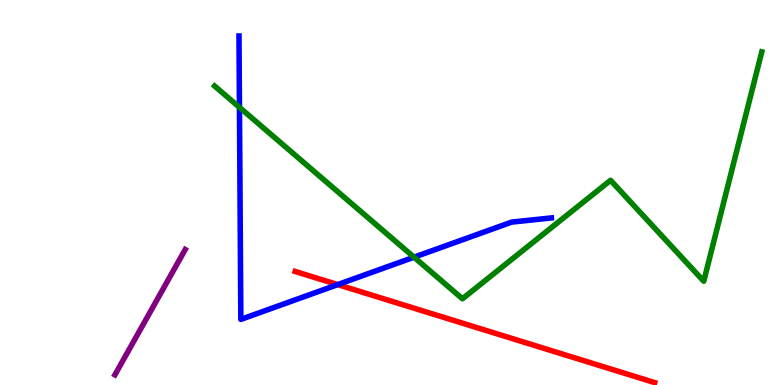[{'lines': ['blue', 'red'], 'intersections': [{'x': 4.36, 'y': 2.61}]}, {'lines': ['green', 'red'], 'intersections': []}, {'lines': ['purple', 'red'], 'intersections': []}, {'lines': ['blue', 'green'], 'intersections': [{'x': 3.09, 'y': 7.21}, {'x': 5.34, 'y': 3.32}]}, {'lines': ['blue', 'purple'], 'intersections': []}, {'lines': ['green', 'purple'], 'intersections': []}]